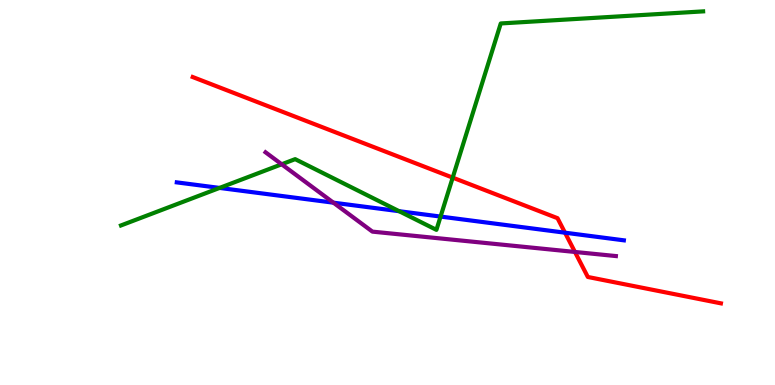[{'lines': ['blue', 'red'], 'intersections': [{'x': 7.29, 'y': 3.96}]}, {'lines': ['green', 'red'], 'intersections': [{'x': 5.84, 'y': 5.39}]}, {'lines': ['purple', 'red'], 'intersections': [{'x': 7.42, 'y': 3.46}]}, {'lines': ['blue', 'green'], 'intersections': [{'x': 2.83, 'y': 5.12}, {'x': 5.15, 'y': 4.51}, {'x': 5.68, 'y': 4.37}]}, {'lines': ['blue', 'purple'], 'intersections': [{'x': 4.3, 'y': 4.74}]}, {'lines': ['green', 'purple'], 'intersections': [{'x': 3.63, 'y': 5.73}]}]